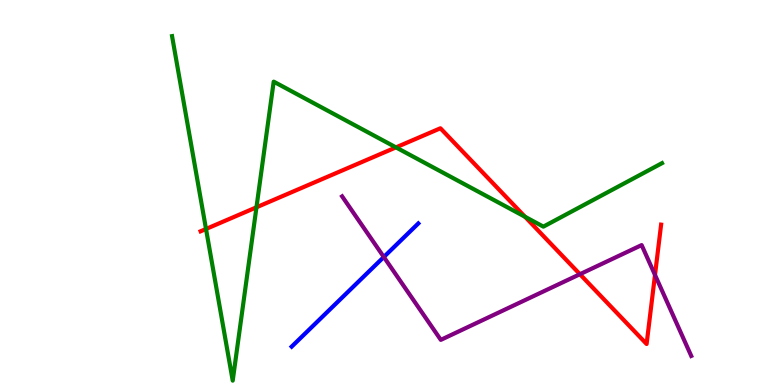[{'lines': ['blue', 'red'], 'intersections': []}, {'lines': ['green', 'red'], 'intersections': [{'x': 2.66, 'y': 4.05}, {'x': 3.31, 'y': 4.62}, {'x': 5.11, 'y': 6.17}, {'x': 6.77, 'y': 4.37}]}, {'lines': ['purple', 'red'], 'intersections': [{'x': 7.48, 'y': 2.88}, {'x': 8.45, 'y': 2.86}]}, {'lines': ['blue', 'green'], 'intersections': []}, {'lines': ['blue', 'purple'], 'intersections': [{'x': 4.95, 'y': 3.32}]}, {'lines': ['green', 'purple'], 'intersections': []}]